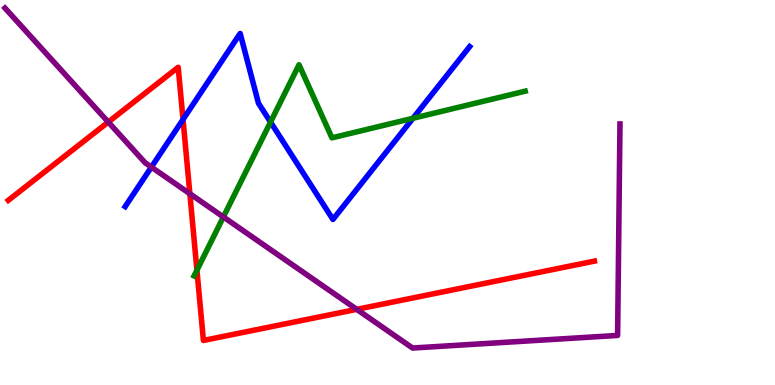[{'lines': ['blue', 'red'], 'intersections': [{'x': 2.36, 'y': 6.9}]}, {'lines': ['green', 'red'], 'intersections': [{'x': 2.54, 'y': 2.98}]}, {'lines': ['purple', 'red'], 'intersections': [{'x': 1.4, 'y': 6.83}, {'x': 2.45, 'y': 4.97}, {'x': 4.6, 'y': 1.97}]}, {'lines': ['blue', 'green'], 'intersections': [{'x': 3.49, 'y': 6.83}, {'x': 5.33, 'y': 6.93}]}, {'lines': ['blue', 'purple'], 'intersections': [{'x': 1.95, 'y': 5.66}]}, {'lines': ['green', 'purple'], 'intersections': [{'x': 2.88, 'y': 4.36}]}]